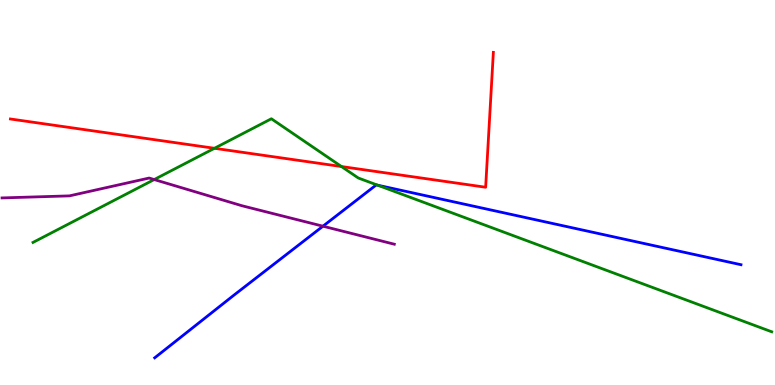[{'lines': ['blue', 'red'], 'intersections': []}, {'lines': ['green', 'red'], 'intersections': [{'x': 2.77, 'y': 6.15}, {'x': 4.41, 'y': 5.67}]}, {'lines': ['purple', 'red'], 'intersections': []}, {'lines': ['blue', 'green'], 'intersections': [{'x': 4.87, 'y': 5.19}]}, {'lines': ['blue', 'purple'], 'intersections': [{'x': 4.17, 'y': 4.12}]}, {'lines': ['green', 'purple'], 'intersections': [{'x': 1.99, 'y': 5.34}]}]